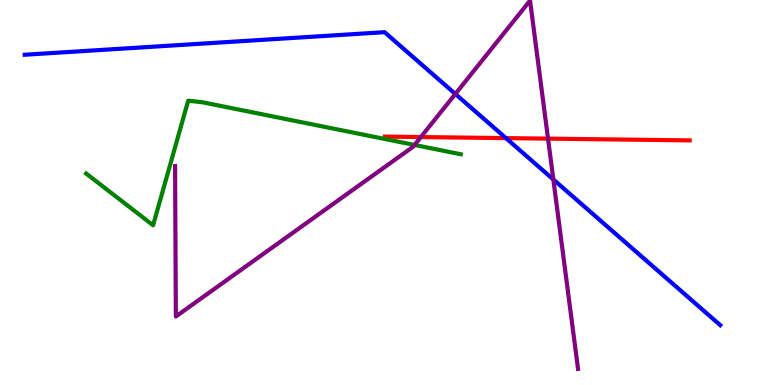[{'lines': ['blue', 'red'], 'intersections': [{'x': 6.53, 'y': 6.41}]}, {'lines': ['green', 'red'], 'intersections': []}, {'lines': ['purple', 'red'], 'intersections': [{'x': 5.43, 'y': 6.44}, {'x': 7.07, 'y': 6.4}]}, {'lines': ['blue', 'green'], 'intersections': []}, {'lines': ['blue', 'purple'], 'intersections': [{'x': 5.88, 'y': 7.56}, {'x': 7.14, 'y': 5.34}]}, {'lines': ['green', 'purple'], 'intersections': [{'x': 5.35, 'y': 6.23}]}]